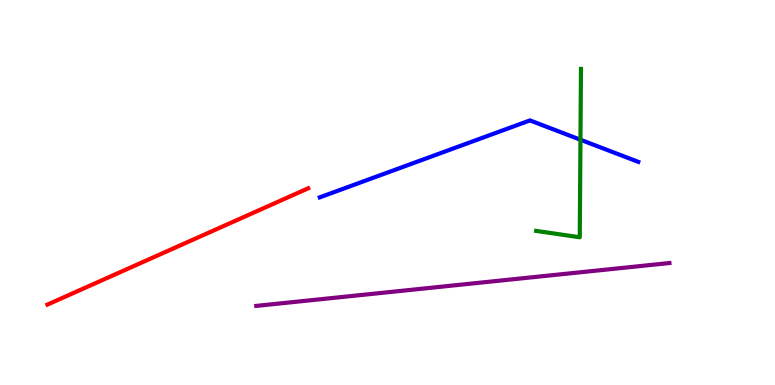[{'lines': ['blue', 'red'], 'intersections': []}, {'lines': ['green', 'red'], 'intersections': []}, {'lines': ['purple', 'red'], 'intersections': []}, {'lines': ['blue', 'green'], 'intersections': [{'x': 7.49, 'y': 6.37}]}, {'lines': ['blue', 'purple'], 'intersections': []}, {'lines': ['green', 'purple'], 'intersections': []}]